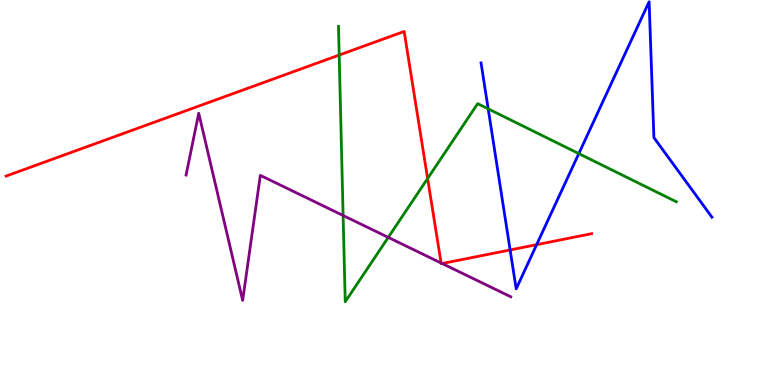[{'lines': ['blue', 'red'], 'intersections': [{'x': 6.58, 'y': 3.51}, {'x': 6.92, 'y': 3.65}]}, {'lines': ['green', 'red'], 'intersections': [{'x': 4.38, 'y': 8.57}, {'x': 5.52, 'y': 5.36}]}, {'lines': ['purple', 'red'], 'intersections': [{'x': 5.69, 'y': 3.17}, {'x': 5.71, 'y': 3.16}]}, {'lines': ['blue', 'green'], 'intersections': [{'x': 6.3, 'y': 7.17}, {'x': 7.47, 'y': 6.01}]}, {'lines': ['blue', 'purple'], 'intersections': []}, {'lines': ['green', 'purple'], 'intersections': [{'x': 4.43, 'y': 4.4}, {'x': 5.01, 'y': 3.83}]}]